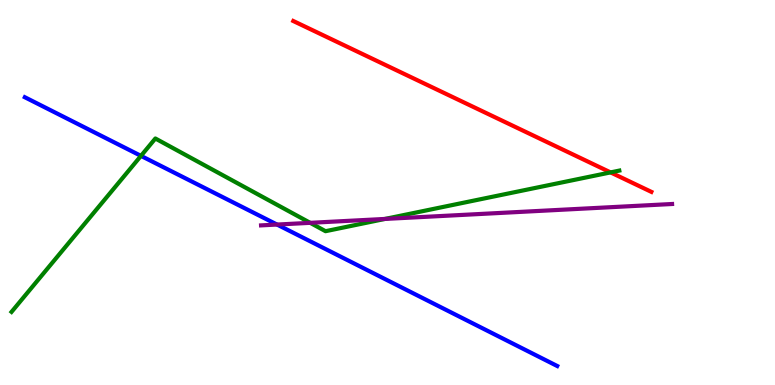[{'lines': ['blue', 'red'], 'intersections': []}, {'lines': ['green', 'red'], 'intersections': [{'x': 7.88, 'y': 5.52}]}, {'lines': ['purple', 'red'], 'intersections': []}, {'lines': ['blue', 'green'], 'intersections': [{'x': 1.82, 'y': 5.95}]}, {'lines': ['blue', 'purple'], 'intersections': [{'x': 3.57, 'y': 4.17}]}, {'lines': ['green', 'purple'], 'intersections': [{'x': 4.0, 'y': 4.21}, {'x': 4.97, 'y': 4.31}]}]